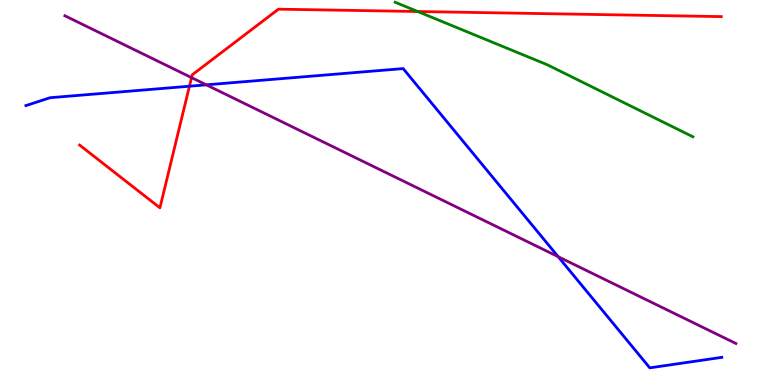[{'lines': ['blue', 'red'], 'intersections': [{'x': 2.44, 'y': 7.76}]}, {'lines': ['green', 'red'], 'intersections': [{'x': 5.39, 'y': 9.7}]}, {'lines': ['purple', 'red'], 'intersections': [{'x': 2.47, 'y': 7.98}]}, {'lines': ['blue', 'green'], 'intersections': []}, {'lines': ['blue', 'purple'], 'intersections': [{'x': 2.66, 'y': 7.8}, {'x': 7.2, 'y': 3.33}]}, {'lines': ['green', 'purple'], 'intersections': []}]